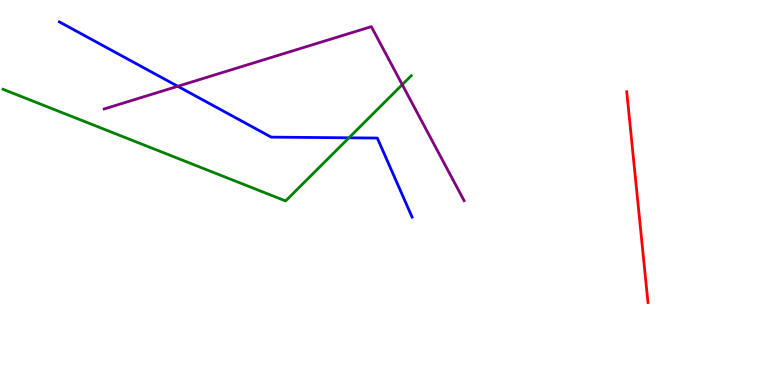[{'lines': ['blue', 'red'], 'intersections': []}, {'lines': ['green', 'red'], 'intersections': []}, {'lines': ['purple', 'red'], 'intersections': []}, {'lines': ['blue', 'green'], 'intersections': [{'x': 4.5, 'y': 6.42}]}, {'lines': ['blue', 'purple'], 'intersections': [{'x': 2.29, 'y': 7.76}]}, {'lines': ['green', 'purple'], 'intersections': [{'x': 5.19, 'y': 7.8}]}]